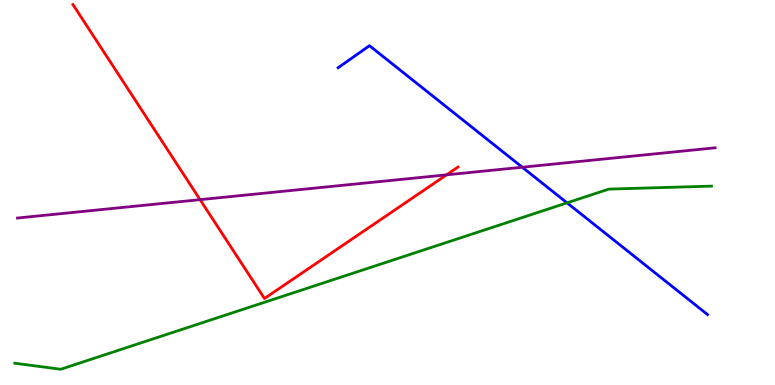[{'lines': ['blue', 'red'], 'intersections': []}, {'lines': ['green', 'red'], 'intersections': []}, {'lines': ['purple', 'red'], 'intersections': [{'x': 2.58, 'y': 4.81}, {'x': 5.76, 'y': 5.46}]}, {'lines': ['blue', 'green'], 'intersections': [{'x': 7.32, 'y': 4.73}]}, {'lines': ['blue', 'purple'], 'intersections': [{'x': 6.74, 'y': 5.66}]}, {'lines': ['green', 'purple'], 'intersections': []}]